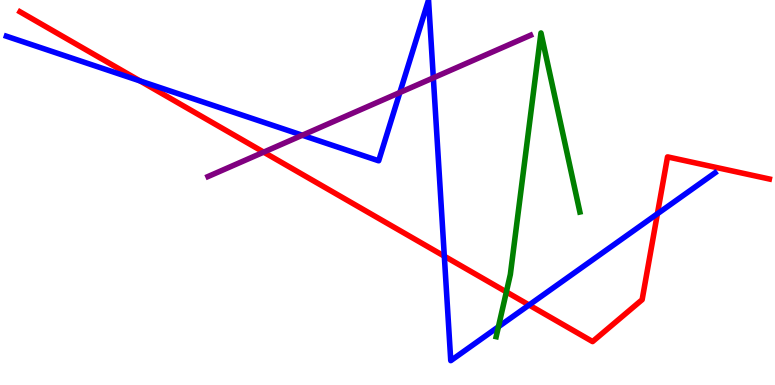[{'lines': ['blue', 'red'], 'intersections': [{'x': 1.81, 'y': 7.9}, {'x': 5.73, 'y': 3.35}, {'x': 6.83, 'y': 2.08}, {'x': 8.48, 'y': 4.45}]}, {'lines': ['green', 'red'], 'intersections': [{'x': 6.53, 'y': 2.42}]}, {'lines': ['purple', 'red'], 'intersections': [{'x': 3.4, 'y': 6.05}]}, {'lines': ['blue', 'green'], 'intersections': [{'x': 6.43, 'y': 1.51}]}, {'lines': ['blue', 'purple'], 'intersections': [{'x': 3.9, 'y': 6.49}, {'x': 5.16, 'y': 7.6}, {'x': 5.59, 'y': 7.98}]}, {'lines': ['green', 'purple'], 'intersections': []}]